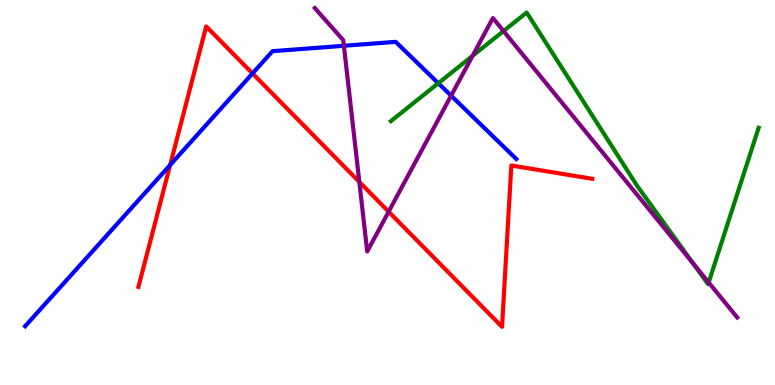[{'lines': ['blue', 'red'], 'intersections': [{'x': 2.2, 'y': 5.71}, {'x': 3.26, 'y': 8.09}]}, {'lines': ['green', 'red'], 'intersections': []}, {'lines': ['purple', 'red'], 'intersections': [{'x': 4.64, 'y': 5.27}, {'x': 5.01, 'y': 4.5}]}, {'lines': ['blue', 'green'], 'intersections': [{'x': 5.66, 'y': 7.84}]}, {'lines': ['blue', 'purple'], 'intersections': [{'x': 4.44, 'y': 8.81}, {'x': 5.82, 'y': 7.51}]}, {'lines': ['green', 'purple'], 'intersections': [{'x': 6.1, 'y': 8.55}, {'x': 6.5, 'y': 9.19}, {'x': 8.94, 'y': 3.16}, {'x': 9.14, 'y': 2.66}]}]